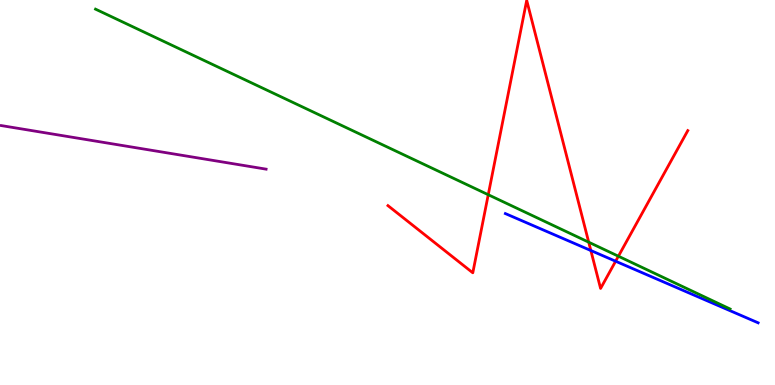[{'lines': ['blue', 'red'], 'intersections': [{'x': 7.62, 'y': 3.49}, {'x': 7.94, 'y': 3.21}]}, {'lines': ['green', 'red'], 'intersections': [{'x': 6.3, 'y': 4.94}, {'x': 7.6, 'y': 3.71}, {'x': 7.98, 'y': 3.34}]}, {'lines': ['purple', 'red'], 'intersections': []}, {'lines': ['blue', 'green'], 'intersections': []}, {'lines': ['blue', 'purple'], 'intersections': []}, {'lines': ['green', 'purple'], 'intersections': []}]